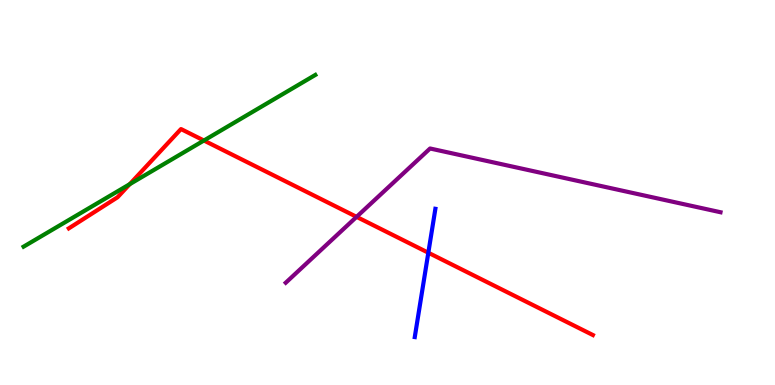[{'lines': ['blue', 'red'], 'intersections': [{'x': 5.53, 'y': 3.44}]}, {'lines': ['green', 'red'], 'intersections': [{'x': 1.67, 'y': 5.22}, {'x': 2.63, 'y': 6.35}]}, {'lines': ['purple', 'red'], 'intersections': [{'x': 4.6, 'y': 4.37}]}, {'lines': ['blue', 'green'], 'intersections': []}, {'lines': ['blue', 'purple'], 'intersections': []}, {'lines': ['green', 'purple'], 'intersections': []}]